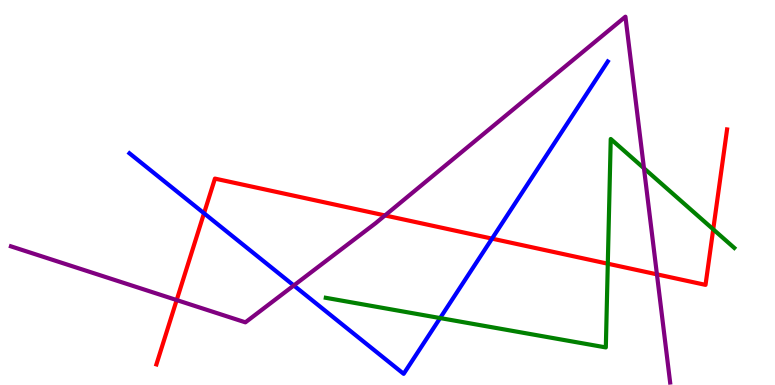[{'lines': ['blue', 'red'], 'intersections': [{'x': 2.63, 'y': 4.46}, {'x': 6.35, 'y': 3.8}]}, {'lines': ['green', 'red'], 'intersections': [{'x': 7.84, 'y': 3.15}, {'x': 9.2, 'y': 4.04}]}, {'lines': ['purple', 'red'], 'intersections': [{'x': 2.28, 'y': 2.21}, {'x': 4.97, 'y': 4.4}, {'x': 8.48, 'y': 2.87}]}, {'lines': ['blue', 'green'], 'intersections': [{'x': 5.68, 'y': 1.74}]}, {'lines': ['blue', 'purple'], 'intersections': [{'x': 3.79, 'y': 2.59}]}, {'lines': ['green', 'purple'], 'intersections': [{'x': 8.31, 'y': 5.63}]}]